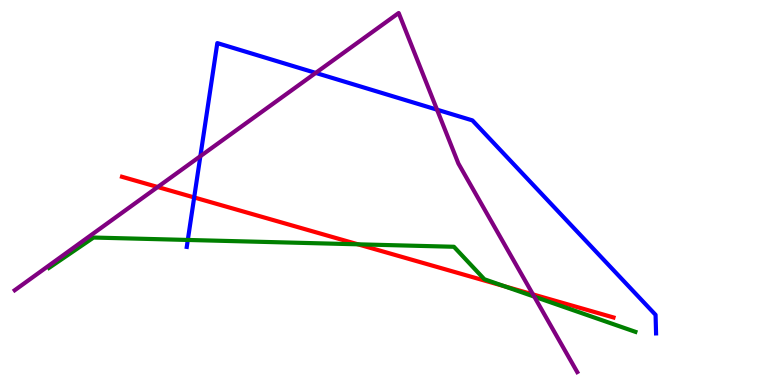[{'lines': ['blue', 'red'], 'intersections': [{'x': 2.51, 'y': 4.87}]}, {'lines': ['green', 'red'], 'intersections': [{'x': 4.62, 'y': 3.65}, {'x': 6.51, 'y': 2.56}]}, {'lines': ['purple', 'red'], 'intersections': [{'x': 2.03, 'y': 5.14}, {'x': 6.88, 'y': 2.35}]}, {'lines': ['blue', 'green'], 'intersections': [{'x': 2.42, 'y': 3.77}]}, {'lines': ['blue', 'purple'], 'intersections': [{'x': 2.59, 'y': 5.94}, {'x': 4.07, 'y': 8.11}, {'x': 5.64, 'y': 7.15}]}, {'lines': ['green', 'purple'], 'intersections': [{'x': 6.89, 'y': 2.3}]}]